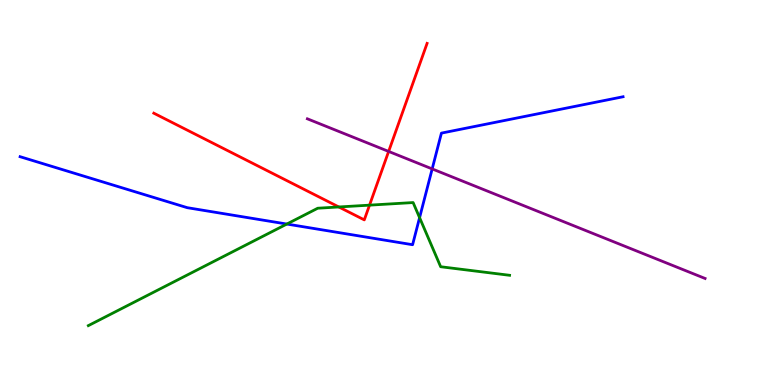[{'lines': ['blue', 'red'], 'intersections': []}, {'lines': ['green', 'red'], 'intersections': [{'x': 4.37, 'y': 4.62}, {'x': 4.77, 'y': 4.67}]}, {'lines': ['purple', 'red'], 'intersections': [{'x': 5.01, 'y': 6.07}]}, {'lines': ['blue', 'green'], 'intersections': [{'x': 3.7, 'y': 4.18}, {'x': 5.41, 'y': 4.35}]}, {'lines': ['blue', 'purple'], 'intersections': [{'x': 5.58, 'y': 5.61}]}, {'lines': ['green', 'purple'], 'intersections': []}]